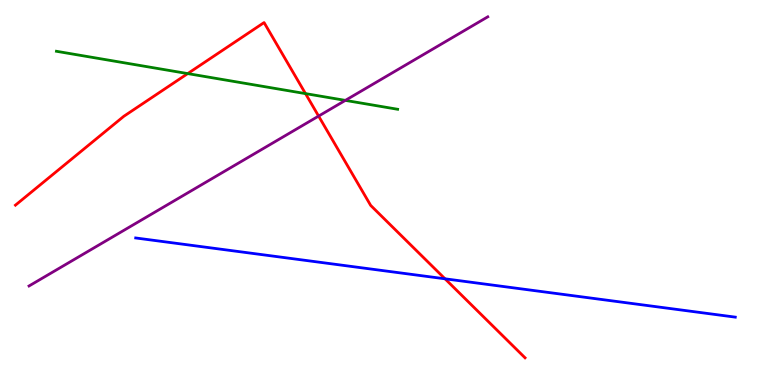[{'lines': ['blue', 'red'], 'intersections': [{'x': 5.74, 'y': 2.76}]}, {'lines': ['green', 'red'], 'intersections': [{'x': 2.42, 'y': 8.09}, {'x': 3.94, 'y': 7.57}]}, {'lines': ['purple', 'red'], 'intersections': [{'x': 4.11, 'y': 6.98}]}, {'lines': ['blue', 'green'], 'intersections': []}, {'lines': ['blue', 'purple'], 'intersections': []}, {'lines': ['green', 'purple'], 'intersections': [{'x': 4.46, 'y': 7.39}]}]